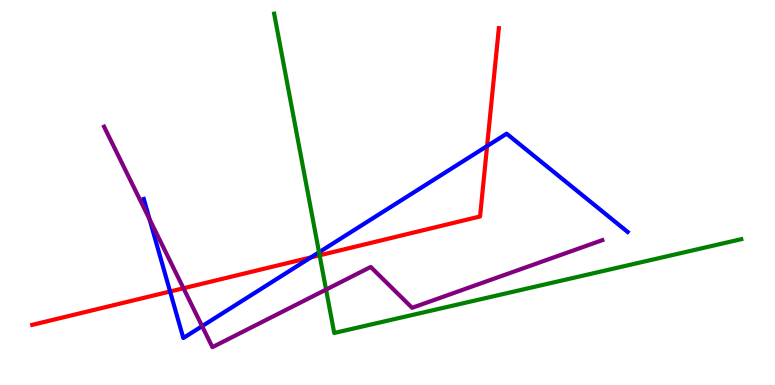[{'lines': ['blue', 'red'], 'intersections': [{'x': 2.19, 'y': 2.43}, {'x': 4.01, 'y': 3.31}, {'x': 6.28, 'y': 6.21}]}, {'lines': ['green', 'red'], 'intersections': [{'x': 4.12, 'y': 3.37}]}, {'lines': ['purple', 'red'], 'intersections': [{'x': 2.37, 'y': 2.51}]}, {'lines': ['blue', 'green'], 'intersections': [{'x': 4.12, 'y': 3.45}]}, {'lines': ['blue', 'purple'], 'intersections': [{'x': 1.93, 'y': 4.31}, {'x': 2.61, 'y': 1.53}]}, {'lines': ['green', 'purple'], 'intersections': [{'x': 4.21, 'y': 2.48}]}]